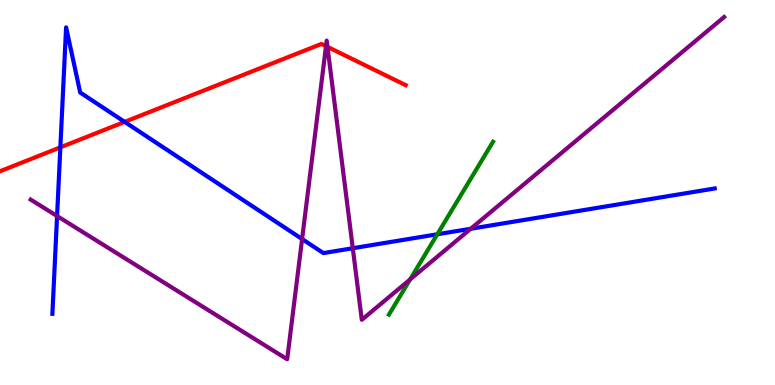[{'lines': ['blue', 'red'], 'intersections': [{'x': 0.779, 'y': 6.17}, {'x': 1.61, 'y': 6.83}]}, {'lines': ['green', 'red'], 'intersections': []}, {'lines': ['purple', 'red'], 'intersections': [{'x': 4.21, 'y': 8.8}, {'x': 4.23, 'y': 8.78}]}, {'lines': ['blue', 'green'], 'intersections': [{'x': 5.64, 'y': 3.91}]}, {'lines': ['blue', 'purple'], 'intersections': [{'x': 0.736, 'y': 4.39}, {'x': 3.9, 'y': 3.79}, {'x': 4.55, 'y': 3.55}, {'x': 6.07, 'y': 4.06}]}, {'lines': ['green', 'purple'], 'intersections': [{'x': 5.29, 'y': 2.74}]}]